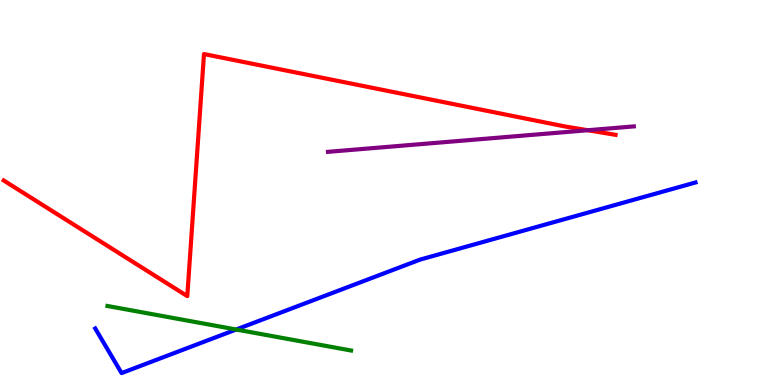[{'lines': ['blue', 'red'], 'intersections': []}, {'lines': ['green', 'red'], 'intersections': []}, {'lines': ['purple', 'red'], 'intersections': [{'x': 7.58, 'y': 6.62}]}, {'lines': ['blue', 'green'], 'intersections': [{'x': 3.05, 'y': 1.44}]}, {'lines': ['blue', 'purple'], 'intersections': []}, {'lines': ['green', 'purple'], 'intersections': []}]